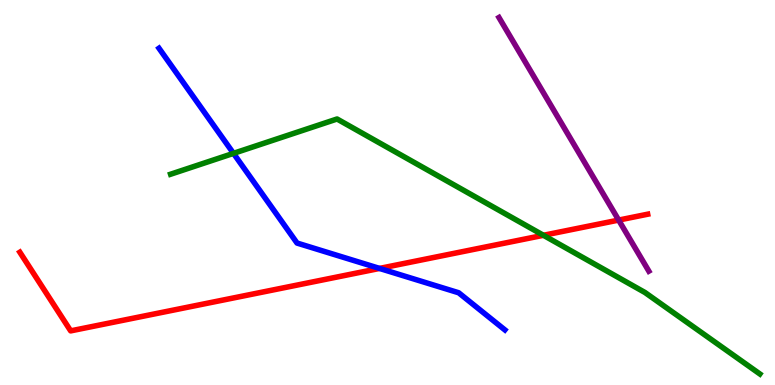[{'lines': ['blue', 'red'], 'intersections': [{'x': 4.9, 'y': 3.03}]}, {'lines': ['green', 'red'], 'intersections': [{'x': 7.01, 'y': 3.89}]}, {'lines': ['purple', 'red'], 'intersections': [{'x': 7.98, 'y': 4.28}]}, {'lines': ['blue', 'green'], 'intersections': [{'x': 3.01, 'y': 6.02}]}, {'lines': ['blue', 'purple'], 'intersections': []}, {'lines': ['green', 'purple'], 'intersections': []}]